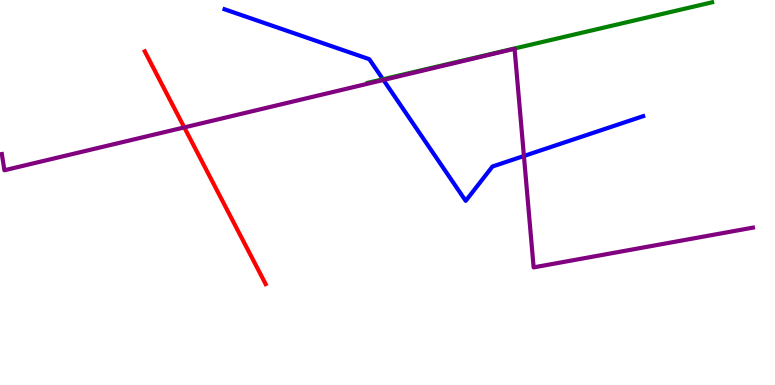[{'lines': ['blue', 'red'], 'intersections': []}, {'lines': ['green', 'red'], 'intersections': []}, {'lines': ['purple', 'red'], 'intersections': [{'x': 2.38, 'y': 6.69}]}, {'lines': ['blue', 'green'], 'intersections': [{'x': 4.94, 'y': 7.94}]}, {'lines': ['blue', 'purple'], 'intersections': [{'x': 4.95, 'y': 7.92}, {'x': 6.76, 'y': 5.95}]}, {'lines': ['green', 'purple'], 'intersections': []}]